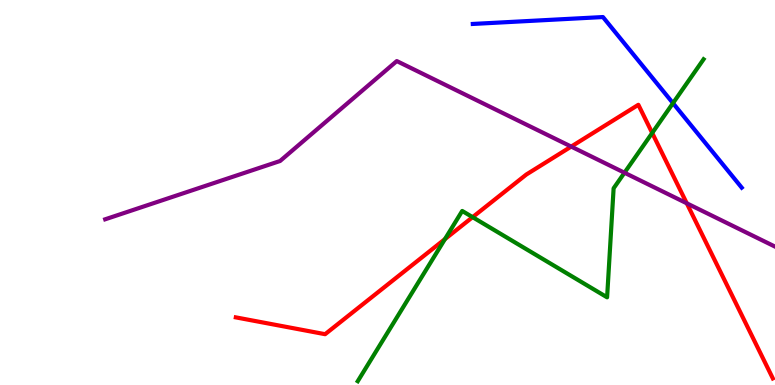[{'lines': ['blue', 'red'], 'intersections': []}, {'lines': ['green', 'red'], 'intersections': [{'x': 5.74, 'y': 3.79}, {'x': 6.1, 'y': 4.36}, {'x': 8.42, 'y': 6.55}]}, {'lines': ['purple', 'red'], 'intersections': [{'x': 7.37, 'y': 6.19}, {'x': 8.86, 'y': 4.72}]}, {'lines': ['blue', 'green'], 'intersections': [{'x': 8.68, 'y': 7.32}]}, {'lines': ['blue', 'purple'], 'intersections': []}, {'lines': ['green', 'purple'], 'intersections': [{'x': 8.06, 'y': 5.51}]}]